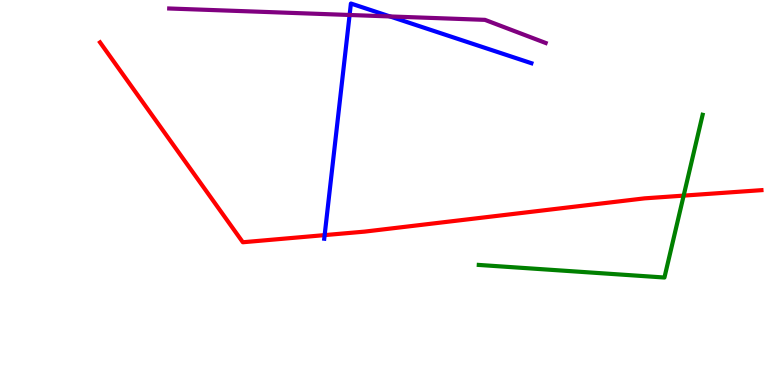[{'lines': ['blue', 'red'], 'intersections': [{'x': 4.19, 'y': 3.89}]}, {'lines': ['green', 'red'], 'intersections': [{'x': 8.82, 'y': 4.92}]}, {'lines': ['purple', 'red'], 'intersections': []}, {'lines': ['blue', 'green'], 'intersections': []}, {'lines': ['blue', 'purple'], 'intersections': [{'x': 4.51, 'y': 9.61}, {'x': 5.03, 'y': 9.57}]}, {'lines': ['green', 'purple'], 'intersections': []}]